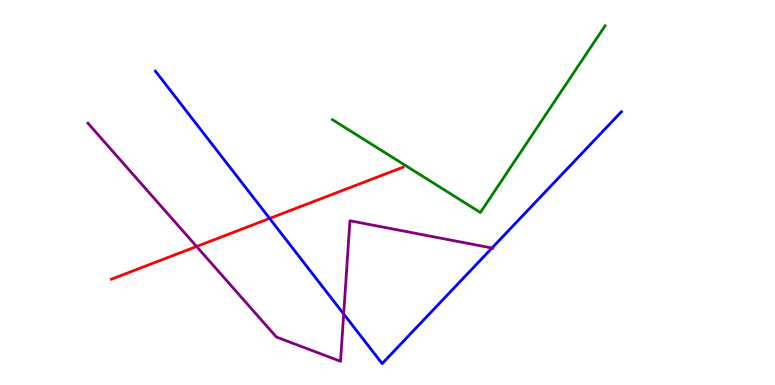[{'lines': ['blue', 'red'], 'intersections': [{'x': 3.48, 'y': 4.33}]}, {'lines': ['green', 'red'], 'intersections': []}, {'lines': ['purple', 'red'], 'intersections': [{'x': 2.54, 'y': 3.6}]}, {'lines': ['blue', 'green'], 'intersections': []}, {'lines': ['blue', 'purple'], 'intersections': [{'x': 4.43, 'y': 1.84}, {'x': 6.35, 'y': 3.56}]}, {'lines': ['green', 'purple'], 'intersections': []}]